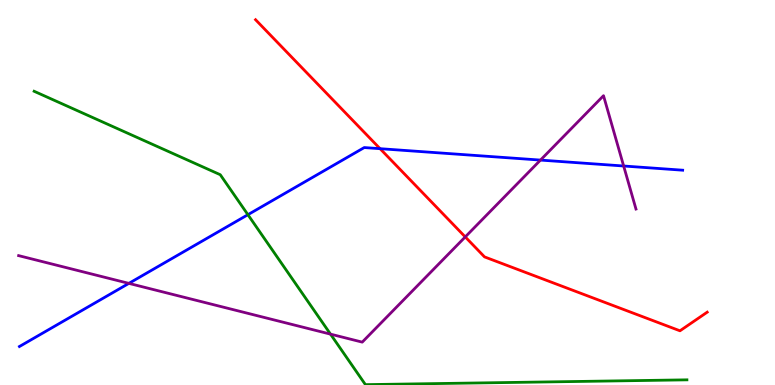[{'lines': ['blue', 'red'], 'intersections': [{'x': 4.9, 'y': 6.14}]}, {'lines': ['green', 'red'], 'intersections': []}, {'lines': ['purple', 'red'], 'intersections': [{'x': 6.0, 'y': 3.85}]}, {'lines': ['blue', 'green'], 'intersections': [{'x': 3.2, 'y': 4.42}]}, {'lines': ['blue', 'purple'], 'intersections': [{'x': 1.66, 'y': 2.64}, {'x': 6.97, 'y': 5.84}, {'x': 8.05, 'y': 5.69}]}, {'lines': ['green', 'purple'], 'intersections': [{'x': 4.26, 'y': 1.32}]}]